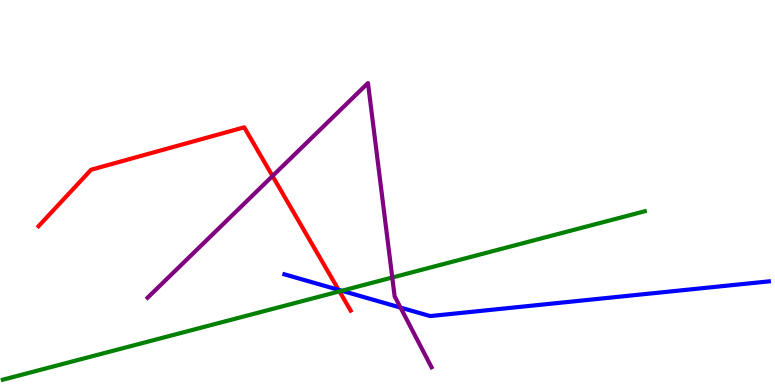[{'lines': ['blue', 'red'], 'intersections': [{'x': 4.37, 'y': 2.47}]}, {'lines': ['green', 'red'], 'intersections': [{'x': 4.38, 'y': 2.43}]}, {'lines': ['purple', 'red'], 'intersections': [{'x': 3.52, 'y': 5.43}]}, {'lines': ['blue', 'green'], 'intersections': [{'x': 4.41, 'y': 2.45}]}, {'lines': ['blue', 'purple'], 'intersections': [{'x': 5.17, 'y': 2.01}]}, {'lines': ['green', 'purple'], 'intersections': [{'x': 5.06, 'y': 2.79}]}]